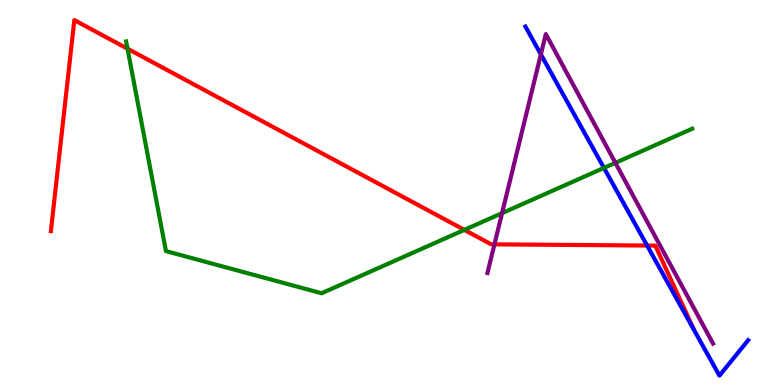[{'lines': ['blue', 'red'], 'intersections': [{'x': 8.35, 'y': 3.62}]}, {'lines': ['green', 'red'], 'intersections': [{'x': 1.65, 'y': 8.73}, {'x': 5.99, 'y': 4.03}]}, {'lines': ['purple', 'red'], 'intersections': [{'x': 6.38, 'y': 3.65}]}, {'lines': ['blue', 'green'], 'intersections': [{'x': 7.79, 'y': 5.64}]}, {'lines': ['blue', 'purple'], 'intersections': [{'x': 6.98, 'y': 8.59}]}, {'lines': ['green', 'purple'], 'intersections': [{'x': 6.48, 'y': 4.46}, {'x': 7.94, 'y': 5.77}]}]